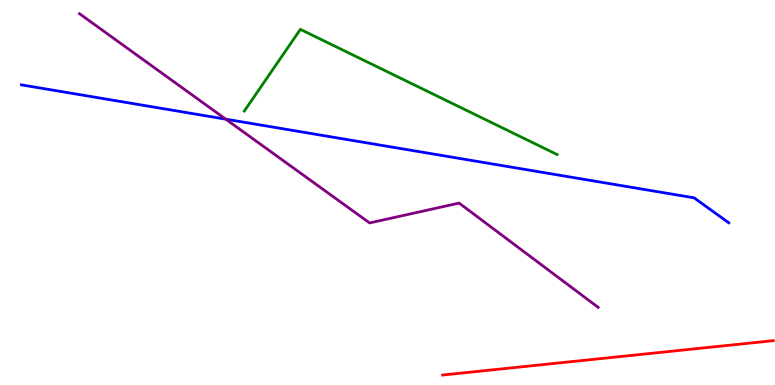[{'lines': ['blue', 'red'], 'intersections': []}, {'lines': ['green', 'red'], 'intersections': []}, {'lines': ['purple', 'red'], 'intersections': []}, {'lines': ['blue', 'green'], 'intersections': []}, {'lines': ['blue', 'purple'], 'intersections': [{'x': 2.91, 'y': 6.9}]}, {'lines': ['green', 'purple'], 'intersections': []}]